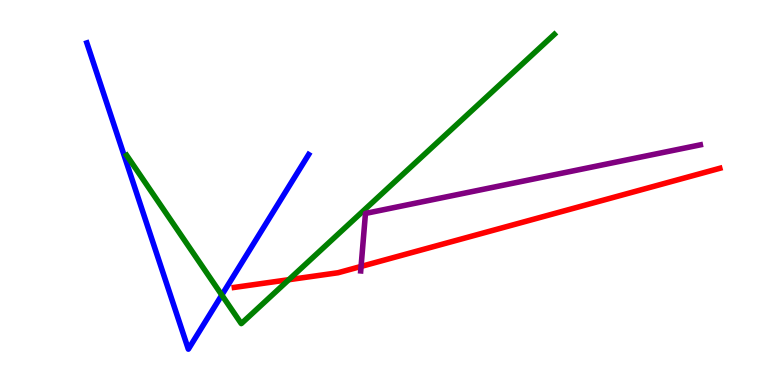[{'lines': ['blue', 'red'], 'intersections': []}, {'lines': ['green', 'red'], 'intersections': [{'x': 3.73, 'y': 2.73}]}, {'lines': ['purple', 'red'], 'intersections': [{'x': 4.66, 'y': 3.08}]}, {'lines': ['blue', 'green'], 'intersections': [{'x': 2.86, 'y': 2.34}]}, {'lines': ['blue', 'purple'], 'intersections': []}, {'lines': ['green', 'purple'], 'intersections': []}]